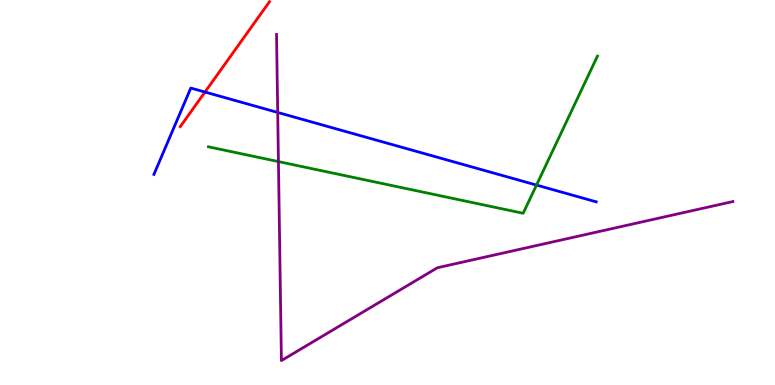[{'lines': ['blue', 'red'], 'intersections': [{'x': 2.65, 'y': 7.61}]}, {'lines': ['green', 'red'], 'intersections': []}, {'lines': ['purple', 'red'], 'intersections': []}, {'lines': ['blue', 'green'], 'intersections': [{'x': 6.92, 'y': 5.19}]}, {'lines': ['blue', 'purple'], 'intersections': [{'x': 3.58, 'y': 7.08}]}, {'lines': ['green', 'purple'], 'intersections': [{'x': 3.59, 'y': 5.8}]}]